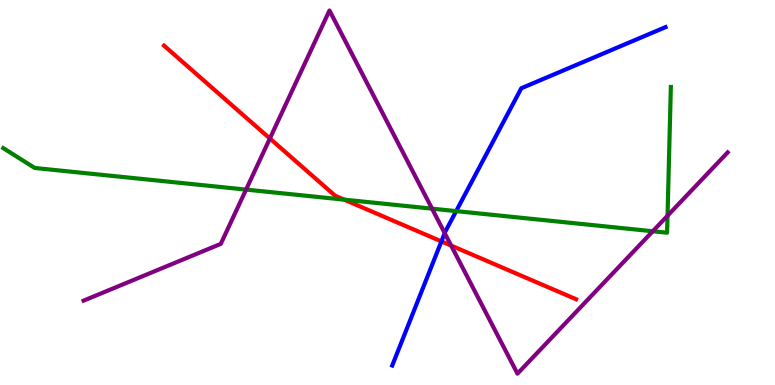[{'lines': ['blue', 'red'], 'intersections': [{'x': 5.7, 'y': 3.73}]}, {'lines': ['green', 'red'], 'intersections': [{'x': 4.44, 'y': 4.81}]}, {'lines': ['purple', 'red'], 'intersections': [{'x': 3.48, 'y': 6.4}, {'x': 5.82, 'y': 3.62}]}, {'lines': ['blue', 'green'], 'intersections': [{'x': 5.89, 'y': 4.52}]}, {'lines': ['blue', 'purple'], 'intersections': [{'x': 5.74, 'y': 3.95}]}, {'lines': ['green', 'purple'], 'intersections': [{'x': 3.18, 'y': 5.08}, {'x': 5.57, 'y': 4.58}, {'x': 8.42, 'y': 3.99}, {'x': 8.61, 'y': 4.4}]}]